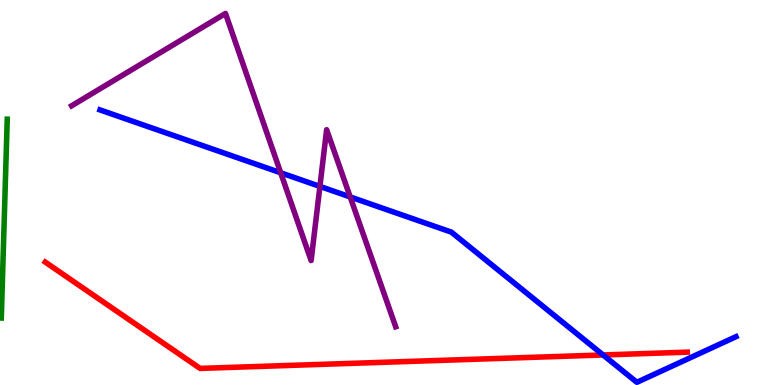[{'lines': ['blue', 'red'], 'intersections': [{'x': 7.78, 'y': 0.78}]}, {'lines': ['green', 'red'], 'intersections': []}, {'lines': ['purple', 'red'], 'intersections': []}, {'lines': ['blue', 'green'], 'intersections': []}, {'lines': ['blue', 'purple'], 'intersections': [{'x': 3.62, 'y': 5.51}, {'x': 4.13, 'y': 5.16}, {'x': 4.52, 'y': 4.88}]}, {'lines': ['green', 'purple'], 'intersections': []}]